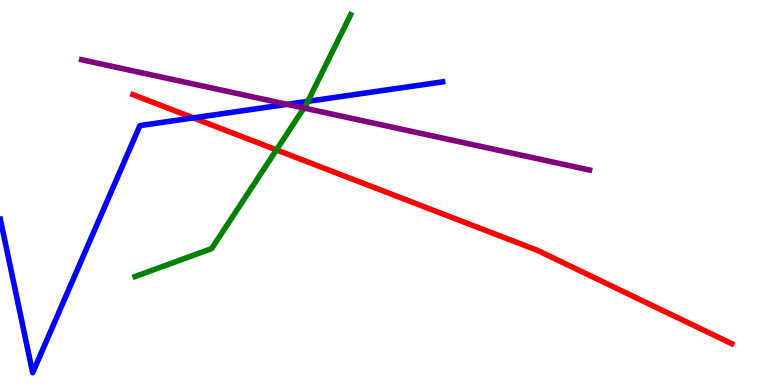[{'lines': ['blue', 'red'], 'intersections': [{'x': 2.49, 'y': 6.94}]}, {'lines': ['green', 'red'], 'intersections': [{'x': 3.57, 'y': 6.11}]}, {'lines': ['purple', 'red'], 'intersections': []}, {'lines': ['blue', 'green'], 'intersections': [{'x': 3.97, 'y': 7.37}]}, {'lines': ['blue', 'purple'], 'intersections': [{'x': 3.7, 'y': 7.29}]}, {'lines': ['green', 'purple'], 'intersections': [{'x': 3.92, 'y': 7.19}]}]